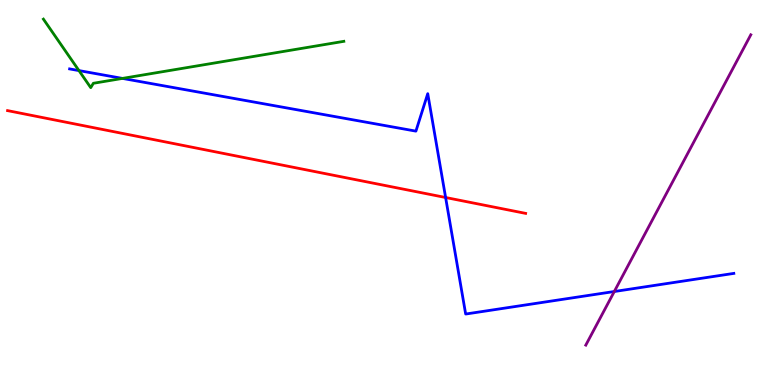[{'lines': ['blue', 'red'], 'intersections': [{'x': 5.75, 'y': 4.87}]}, {'lines': ['green', 'red'], 'intersections': []}, {'lines': ['purple', 'red'], 'intersections': []}, {'lines': ['blue', 'green'], 'intersections': [{'x': 1.02, 'y': 8.17}, {'x': 1.58, 'y': 7.96}]}, {'lines': ['blue', 'purple'], 'intersections': [{'x': 7.93, 'y': 2.43}]}, {'lines': ['green', 'purple'], 'intersections': []}]